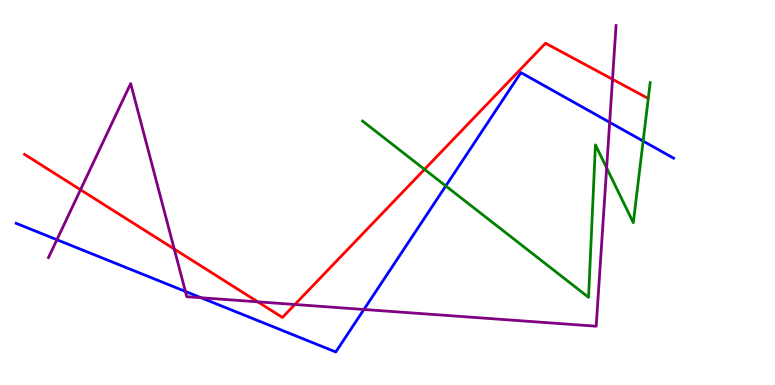[{'lines': ['blue', 'red'], 'intersections': []}, {'lines': ['green', 'red'], 'intersections': [{'x': 5.48, 'y': 5.6}]}, {'lines': ['purple', 'red'], 'intersections': [{'x': 1.04, 'y': 5.07}, {'x': 2.25, 'y': 3.53}, {'x': 3.33, 'y': 2.16}, {'x': 3.8, 'y': 2.09}, {'x': 7.9, 'y': 7.94}]}, {'lines': ['blue', 'green'], 'intersections': [{'x': 5.75, 'y': 5.17}, {'x': 8.3, 'y': 6.34}]}, {'lines': ['blue', 'purple'], 'intersections': [{'x': 0.734, 'y': 3.77}, {'x': 2.39, 'y': 2.43}, {'x': 2.59, 'y': 2.27}, {'x': 4.7, 'y': 1.96}, {'x': 7.87, 'y': 6.82}]}, {'lines': ['green', 'purple'], 'intersections': [{'x': 7.83, 'y': 5.64}]}]